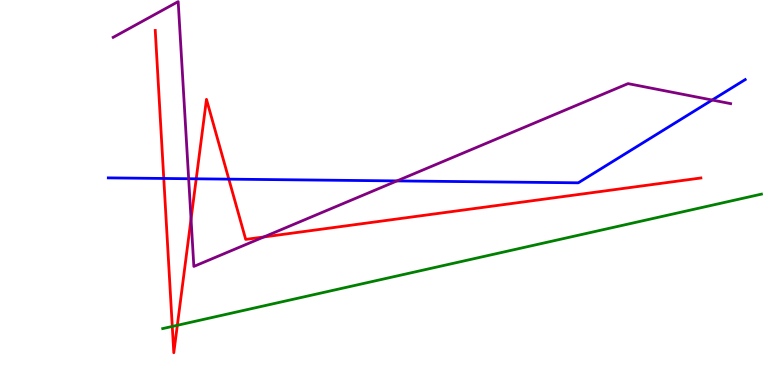[{'lines': ['blue', 'red'], 'intersections': [{'x': 2.11, 'y': 5.36}, {'x': 2.53, 'y': 5.36}, {'x': 2.95, 'y': 5.35}]}, {'lines': ['green', 'red'], 'intersections': [{'x': 2.22, 'y': 1.52}, {'x': 2.29, 'y': 1.55}]}, {'lines': ['purple', 'red'], 'intersections': [{'x': 2.47, 'y': 4.31}, {'x': 3.4, 'y': 3.85}]}, {'lines': ['blue', 'green'], 'intersections': []}, {'lines': ['blue', 'purple'], 'intersections': [{'x': 2.43, 'y': 5.36}, {'x': 5.12, 'y': 5.3}, {'x': 9.19, 'y': 7.4}]}, {'lines': ['green', 'purple'], 'intersections': []}]